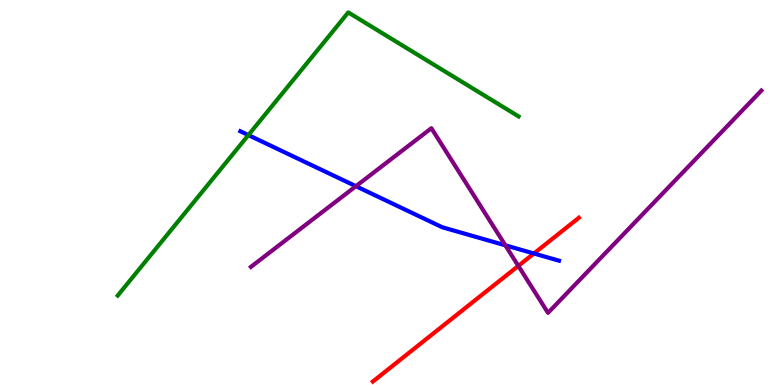[{'lines': ['blue', 'red'], 'intersections': [{'x': 6.89, 'y': 3.42}]}, {'lines': ['green', 'red'], 'intersections': []}, {'lines': ['purple', 'red'], 'intersections': [{'x': 6.69, 'y': 3.09}]}, {'lines': ['blue', 'green'], 'intersections': [{'x': 3.2, 'y': 6.49}]}, {'lines': ['blue', 'purple'], 'intersections': [{'x': 4.59, 'y': 5.16}, {'x': 6.52, 'y': 3.63}]}, {'lines': ['green', 'purple'], 'intersections': []}]